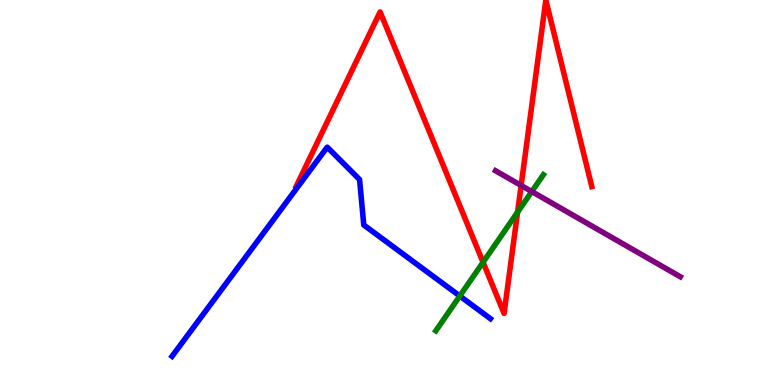[{'lines': ['blue', 'red'], 'intersections': []}, {'lines': ['green', 'red'], 'intersections': [{'x': 6.23, 'y': 3.19}, {'x': 6.68, 'y': 4.49}]}, {'lines': ['purple', 'red'], 'intersections': [{'x': 6.72, 'y': 5.18}]}, {'lines': ['blue', 'green'], 'intersections': [{'x': 5.93, 'y': 2.31}]}, {'lines': ['blue', 'purple'], 'intersections': []}, {'lines': ['green', 'purple'], 'intersections': [{'x': 6.86, 'y': 5.02}]}]